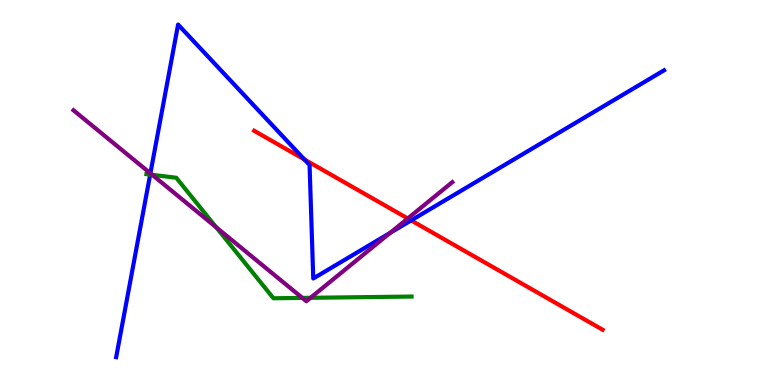[{'lines': ['blue', 'red'], 'intersections': [{'x': 3.93, 'y': 5.86}, {'x': 5.31, 'y': 4.28}]}, {'lines': ['green', 'red'], 'intersections': []}, {'lines': ['purple', 'red'], 'intersections': [{'x': 5.26, 'y': 4.33}]}, {'lines': ['blue', 'green'], 'intersections': [{'x': 1.94, 'y': 5.47}]}, {'lines': ['blue', 'purple'], 'intersections': [{'x': 1.94, 'y': 5.5}, {'x': 5.03, 'y': 3.95}]}, {'lines': ['green', 'purple'], 'intersections': [{'x': 1.96, 'y': 5.46}, {'x': 2.79, 'y': 4.1}, {'x': 3.9, 'y': 2.26}, {'x': 4.01, 'y': 2.26}]}]